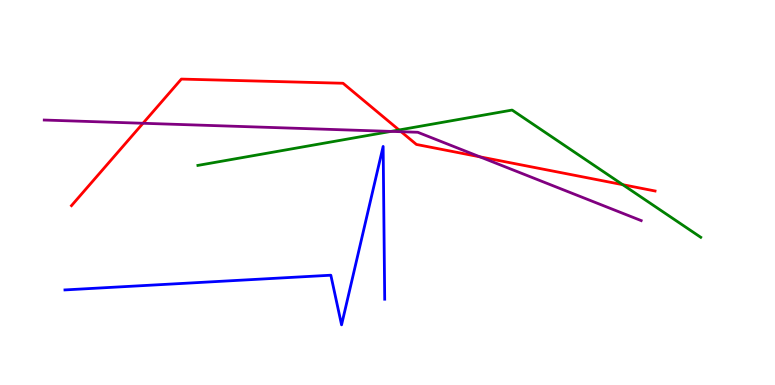[{'lines': ['blue', 'red'], 'intersections': []}, {'lines': ['green', 'red'], 'intersections': [{'x': 5.15, 'y': 6.62}, {'x': 8.04, 'y': 5.2}]}, {'lines': ['purple', 'red'], 'intersections': [{'x': 1.85, 'y': 6.8}, {'x': 5.18, 'y': 6.58}, {'x': 6.19, 'y': 5.93}]}, {'lines': ['blue', 'green'], 'intersections': []}, {'lines': ['blue', 'purple'], 'intersections': []}, {'lines': ['green', 'purple'], 'intersections': [{'x': 5.05, 'y': 6.59}]}]